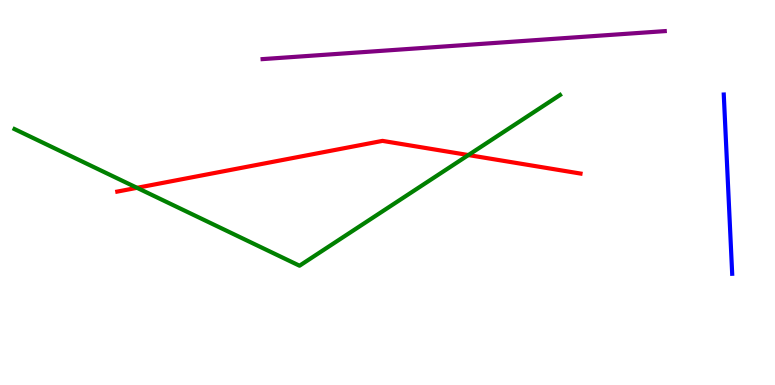[{'lines': ['blue', 'red'], 'intersections': []}, {'lines': ['green', 'red'], 'intersections': [{'x': 1.77, 'y': 5.12}, {'x': 6.04, 'y': 5.97}]}, {'lines': ['purple', 'red'], 'intersections': []}, {'lines': ['blue', 'green'], 'intersections': []}, {'lines': ['blue', 'purple'], 'intersections': []}, {'lines': ['green', 'purple'], 'intersections': []}]